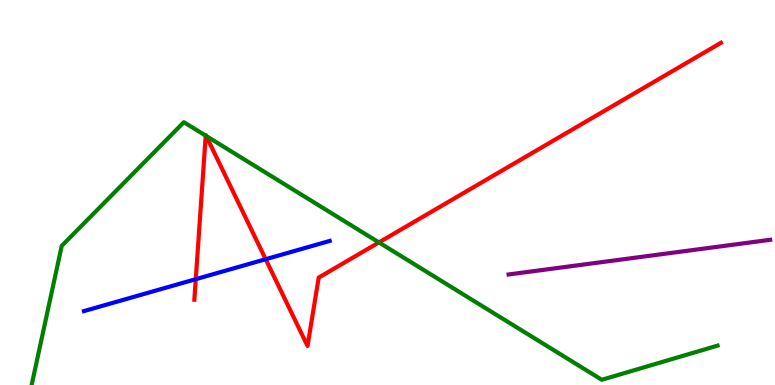[{'lines': ['blue', 'red'], 'intersections': [{'x': 2.53, 'y': 2.75}, {'x': 3.43, 'y': 3.27}]}, {'lines': ['green', 'red'], 'intersections': [{'x': 2.65, 'y': 6.48}, {'x': 2.66, 'y': 6.47}, {'x': 4.89, 'y': 3.7}]}, {'lines': ['purple', 'red'], 'intersections': []}, {'lines': ['blue', 'green'], 'intersections': []}, {'lines': ['blue', 'purple'], 'intersections': []}, {'lines': ['green', 'purple'], 'intersections': []}]